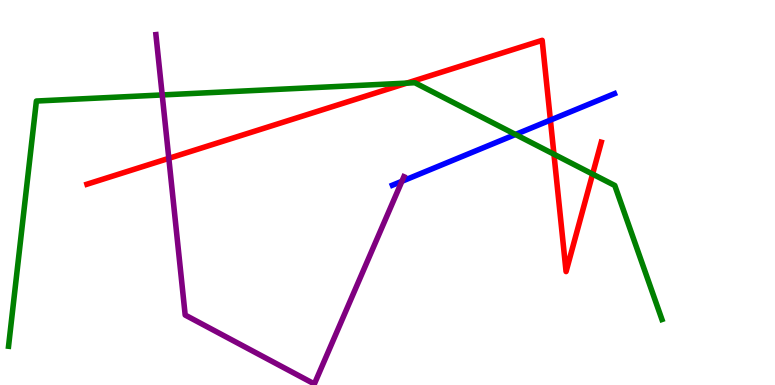[{'lines': ['blue', 'red'], 'intersections': [{'x': 7.1, 'y': 6.88}]}, {'lines': ['green', 'red'], 'intersections': [{'x': 5.25, 'y': 7.84}, {'x': 7.15, 'y': 5.99}, {'x': 7.65, 'y': 5.48}]}, {'lines': ['purple', 'red'], 'intersections': [{'x': 2.18, 'y': 5.89}]}, {'lines': ['blue', 'green'], 'intersections': [{'x': 6.65, 'y': 6.51}]}, {'lines': ['blue', 'purple'], 'intersections': [{'x': 5.19, 'y': 5.29}]}, {'lines': ['green', 'purple'], 'intersections': [{'x': 2.09, 'y': 7.53}]}]